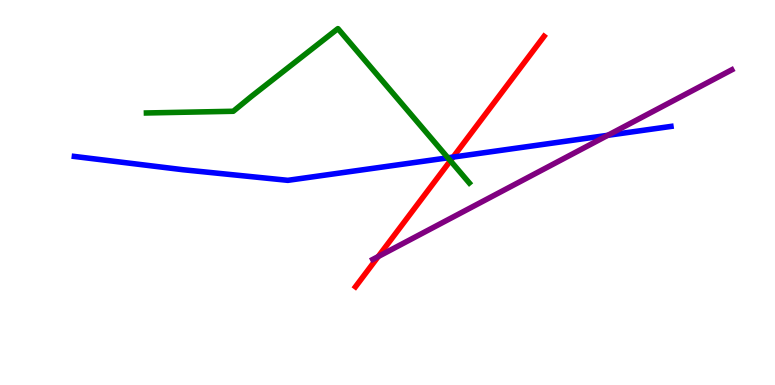[{'lines': ['blue', 'red'], 'intersections': [{'x': 5.85, 'y': 5.92}]}, {'lines': ['green', 'red'], 'intersections': [{'x': 5.81, 'y': 5.83}]}, {'lines': ['purple', 'red'], 'intersections': [{'x': 4.88, 'y': 3.34}]}, {'lines': ['blue', 'green'], 'intersections': [{'x': 5.78, 'y': 5.9}]}, {'lines': ['blue', 'purple'], 'intersections': [{'x': 7.84, 'y': 6.49}]}, {'lines': ['green', 'purple'], 'intersections': []}]